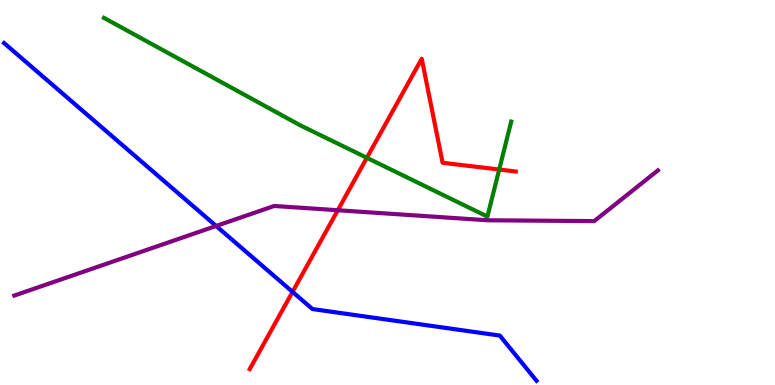[{'lines': ['blue', 'red'], 'intersections': [{'x': 3.77, 'y': 2.42}]}, {'lines': ['green', 'red'], 'intersections': [{'x': 4.73, 'y': 5.9}, {'x': 6.44, 'y': 5.6}]}, {'lines': ['purple', 'red'], 'intersections': [{'x': 4.36, 'y': 4.54}]}, {'lines': ['blue', 'green'], 'intersections': []}, {'lines': ['blue', 'purple'], 'intersections': [{'x': 2.79, 'y': 4.13}]}, {'lines': ['green', 'purple'], 'intersections': []}]